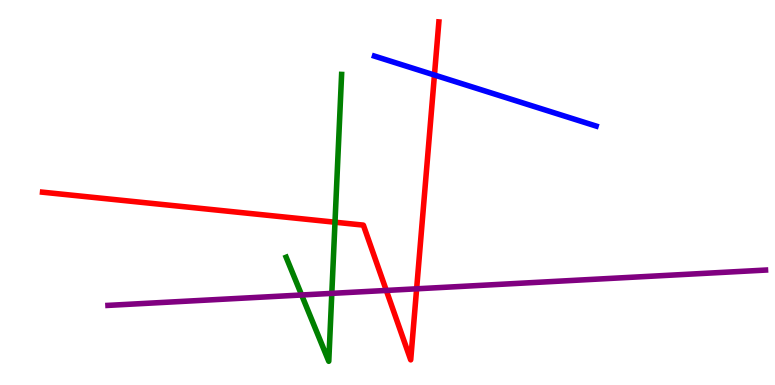[{'lines': ['blue', 'red'], 'intersections': [{'x': 5.61, 'y': 8.05}]}, {'lines': ['green', 'red'], 'intersections': [{'x': 4.32, 'y': 4.23}]}, {'lines': ['purple', 'red'], 'intersections': [{'x': 4.98, 'y': 2.46}, {'x': 5.38, 'y': 2.5}]}, {'lines': ['blue', 'green'], 'intersections': []}, {'lines': ['blue', 'purple'], 'intersections': []}, {'lines': ['green', 'purple'], 'intersections': [{'x': 3.89, 'y': 2.34}, {'x': 4.28, 'y': 2.38}]}]